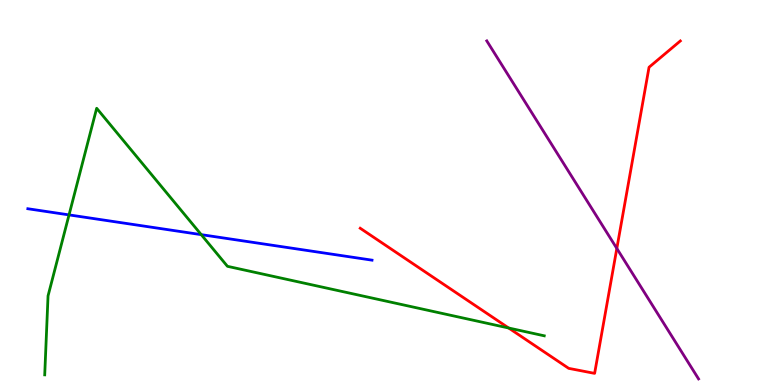[{'lines': ['blue', 'red'], 'intersections': []}, {'lines': ['green', 'red'], 'intersections': [{'x': 6.56, 'y': 1.48}]}, {'lines': ['purple', 'red'], 'intersections': [{'x': 7.96, 'y': 3.55}]}, {'lines': ['blue', 'green'], 'intersections': [{'x': 0.891, 'y': 4.42}, {'x': 2.6, 'y': 3.91}]}, {'lines': ['blue', 'purple'], 'intersections': []}, {'lines': ['green', 'purple'], 'intersections': []}]